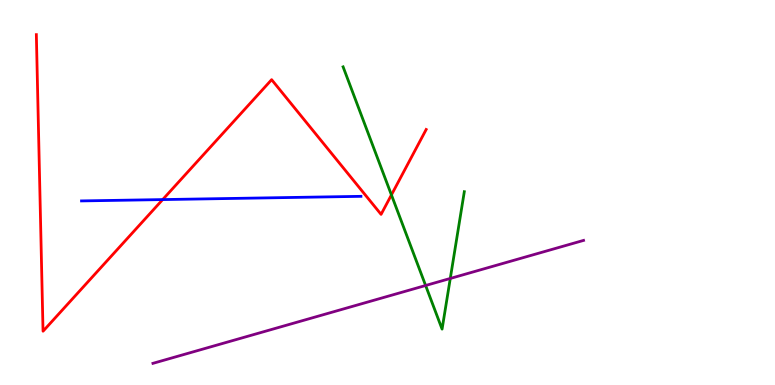[{'lines': ['blue', 'red'], 'intersections': [{'x': 2.1, 'y': 4.82}]}, {'lines': ['green', 'red'], 'intersections': [{'x': 5.05, 'y': 4.94}]}, {'lines': ['purple', 'red'], 'intersections': []}, {'lines': ['blue', 'green'], 'intersections': []}, {'lines': ['blue', 'purple'], 'intersections': []}, {'lines': ['green', 'purple'], 'intersections': [{'x': 5.49, 'y': 2.58}, {'x': 5.81, 'y': 2.77}]}]